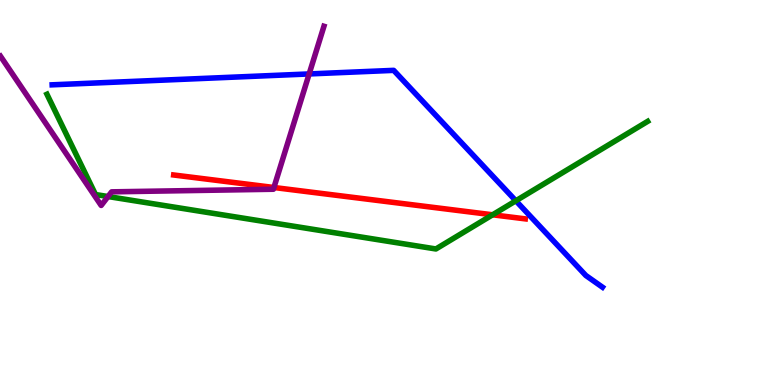[{'lines': ['blue', 'red'], 'intersections': []}, {'lines': ['green', 'red'], 'intersections': [{'x': 6.36, 'y': 4.42}]}, {'lines': ['purple', 'red'], 'intersections': [{'x': 3.53, 'y': 5.13}]}, {'lines': ['blue', 'green'], 'intersections': [{'x': 6.66, 'y': 4.78}]}, {'lines': ['blue', 'purple'], 'intersections': [{'x': 3.99, 'y': 8.08}]}, {'lines': ['green', 'purple'], 'intersections': [{'x': 1.39, 'y': 4.9}]}]